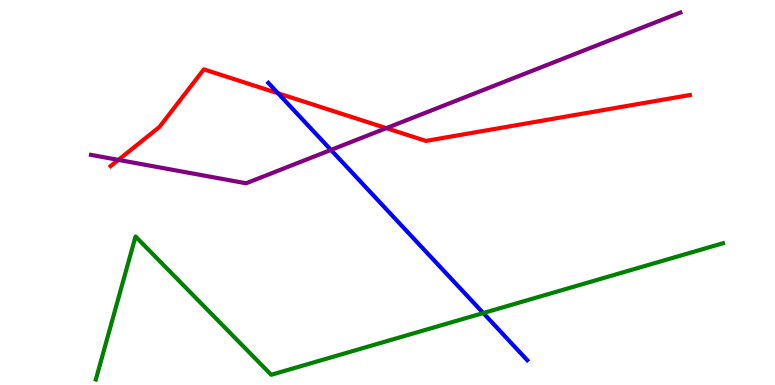[{'lines': ['blue', 'red'], 'intersections': [{'x': 3.59, 'y': 7.58}]}, {'lines': ['green', 'red'], 'intersections': []}, {'lines': ['purple', 'red'], 'intersections': [{'x': 1.53, 'y': 5.85}, {'x': 4.98, 'y': 6.67}]}, {'lines': ['blue', 'green'], 'intersections': [{'x': 6.24, 'y': 1.87}]}, {'lines': ['blue', 'purple'], 'intersections': [{'x': 4.27, 'y': 6.11}]}, {'lines': ['green', 'purple'], 'intersections': []}]